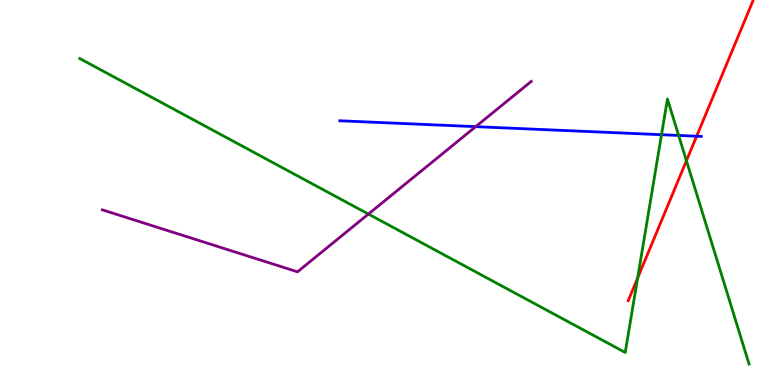[{'lines': ['blue', 'red'], 'intersections': [{'x': 8.99, 'y': 6.46}]}, {'lines': ['green', 'red'], 'intersections': [{'x': 8.23, 'y': 2.78}, {'x': 8.86, 'y': 5.83}]}, {'lines': ['purple', 'red'], 'intersections': []}, {'lines': ['blue', 'green'], 'intersections': [{'x': 8.54, 'y': 6.5}, {'x': 8.76, 'y': 6.48}]}, {'lines': ['blue', 'purple'], 'intersections': [{'x': 6.14, 'y': 6.71}]}, {'lines': ['green', 'purple'], 'intersections': [{'x': 4.75, 'y': 4.44}]}]